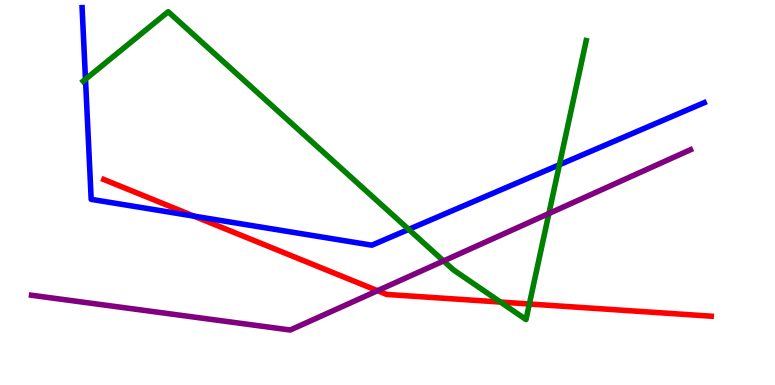[{'lines': ['blue', 'red'], 'intersections': [{'x': 2.5, 'y': 4.39}]}, {'lines': ['green', 'red'], 'intersections': [{'x': 6.46, 'y': 2.15}, {'x': 6.83, 'y': 2.1}]}, {'lines': ['purple', 'red'], 'intersections': [{'x': 4.87, 'y': 2.45}]}, {'lines': ['blue', 'green'], 'intersections': [{'x': 1.1, 'y': 7.94}, {'x': 5.27, 'y': 4.04}, {'x': 7.22, 'y': 5.72}]}, {'lines': ['blue', 'purple'], 'intersections': []}, {'lines': ['green', 'purple'], 'intersections': [{'x': 5.72, 'y': 3.22}, {'x': 7.08, 'y': 4.45}]}]